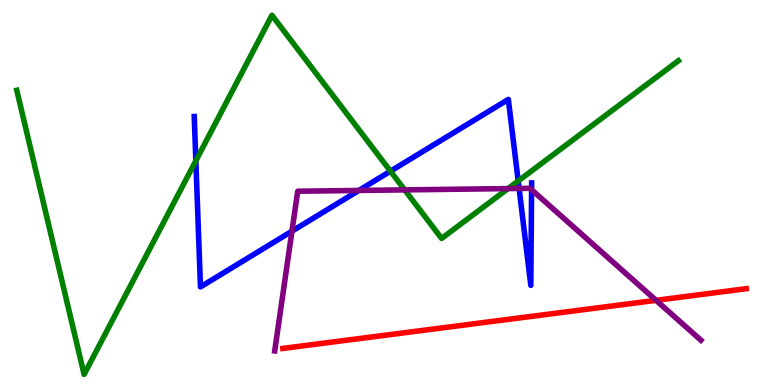[{'lines': ['blue', 'red'], 'intersections': []}, {'lines': ['green', 'red'], 'intersections': []}, {'lines': ['purple', 'red'], 'intersections': [{'x': 8.46, 'y': 2.2}]}, {'lines': ['blue', 'green'], 'intersections': [{'x': 2.53, 'y': 5.82}, {'x': 5.04, 'y': 5.55}, {'x': 6.69, 'y': 5.3}]}, {'lines': ['blue', 'purple'], 'intersections': [{'x': 3.77, 'y': 4.0}, {'x': 4.63, 'y': 5.05}, {'x': 6.7, 'y': 5.11}, {'x': 6.86, 'y': 5.07}]}, {'lines': ['green', 'purple'], 'intersections': [{'x': 5.22, 'y': 5.07}, {'x': 6.56, 'y': 5.1}]}]